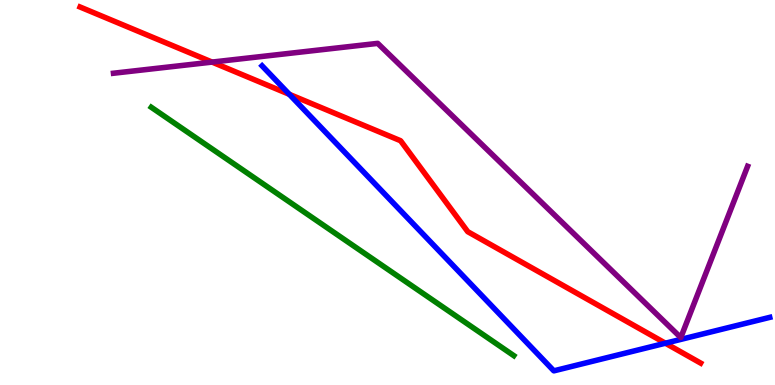[{'lines': ['blue', 'red'], 'intersections': [{'x': 3.73, 'y': 7.55}, {'x': 8.59, 'y': 1.09}]}, {'lines': ['green', 'red'], 'intersections': []}, {'lines': ['purple', 'red'], 'intersections': [{'x': 2.74, 'y': 8.39}]}, {'lines': ['blue', 'green'], 'intersections': []}, {'lines': ['blue', 'purple'], 'intersections': []}, {'lines': ['green', 'purple'], 'intersections': []}]